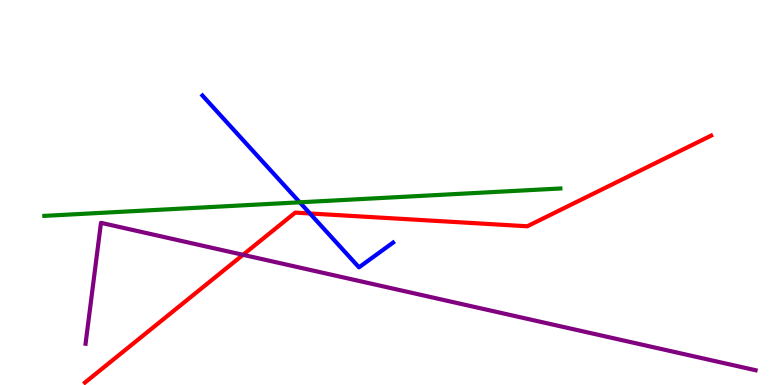[{'lines': ['blue', 'red'], 'intersections': [{'x': 4.0, 'y': 4.46}]}, {'lines': ['green', 'red'], 'intersections': []}, {'lines': ['purple', 'red'], 'intersections': [{'x': 3.14, 'y': 3.38}]}, {'lines': ['blue', 'green'], 'intersections': [{'x': 3.87, 'y': 4.75}]}, {'lines': ['blue', 'purple'], 'intersections': []}, {'lines': ['green', 'purple'], 'intersections': []}]